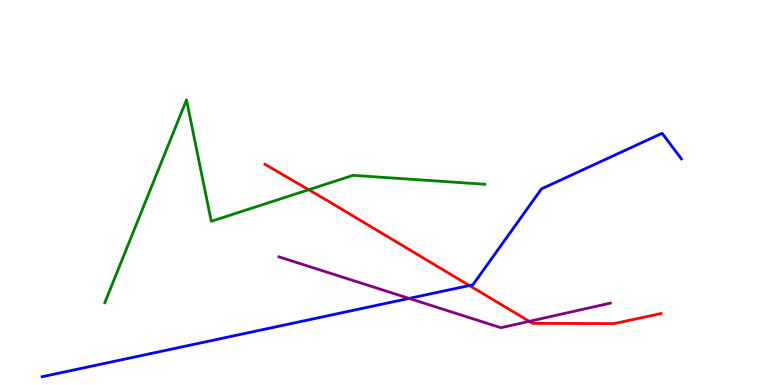[{'lines': ['blue', 'red'], 'intersections': [{'x': 6.06, 'y': 2.58}]}, {'lines': ['green', 'red'], 'intersections': [{'x': 3.98, 'y': 5.07}]}, {'lines': ['purple', 'red'], 'intersections': [{'x': 6.83, 'y': 1.65}]}, {'lines': ['blue', 'green'], 'intersections': []}, {'lines': ['blue', 'purple'], 'intersections': [{'x': 5.28, 'y': 2.25}]}, {'lines': ['green', 'purple'], 'intersections': []}]